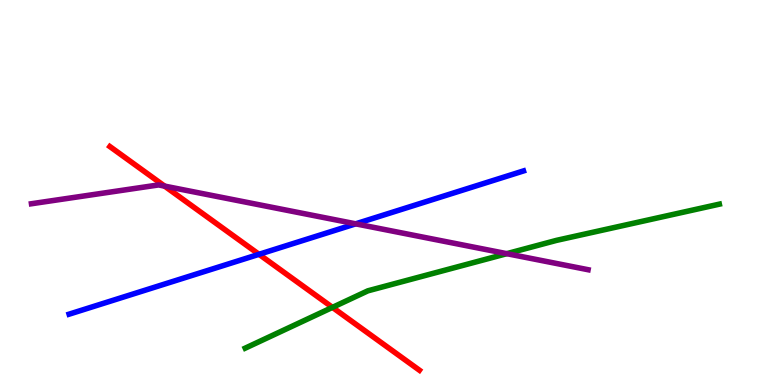[{'lines': ['blue', 'red'], 'intersections': [{'x': 3.34, 'y': 3.39}]}, {'lines': ['green', 'red'], 'intersections': [{'x': 4.29, 'y': 2.02}]}, {'lines': ['purple', 'red'], 'intersections': [{'x': 2.12, 'y': 5.17}]}, {'lines': ['blue', 'green'], 'intersections': []}, {'lines': ['blue', 'purple'], 'intersections': [{'x': 4.59, 'y': 4.19}]}, {'lines': ['green', 'purple'], 'intersections': [{'x': 6.54, 'y': 3.41}]}]